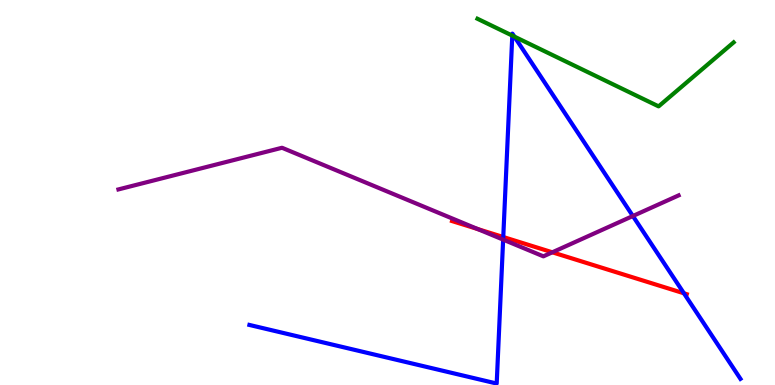[{'lines': ['blue', 'red'], 'intersections': [{'x': 6.49, 'y': 3.84}, {'x': 8.82, 'y': 2.38}]}, {'lines': ['green', 'red'], 'intersections': []}, {'lines': ['purple', 'red'], 'intersections': [{'x': 6.16, 'y': 4.05}, {'x': 7.13, 'y': 3.45}]}, {'lines': ['blue', 'green'], 'intersections': [{'x': 6.61, 'y': 9.08}, {'x': 6.64, 'y': 9.05}]}, {'lines': ['blue', 'purple'], 'intersections': [{'x': 6.49, 'y': 3.78}, {'x': 8.17, 'y': 4.39}]}, {'lines': ['green', 'purple'], 'intersections': []}]